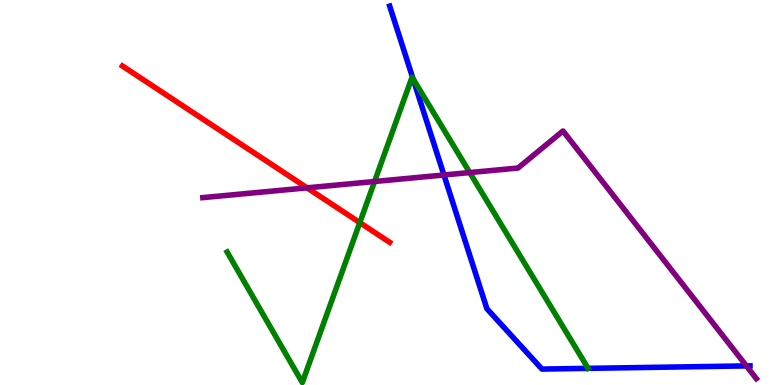[{'lines': ['blue', 'red'], 'intersections': []}, {'lines': ['green', 'red'], 'intersections': [{'x': 4.64, 'y': 4.22}]}, {'lines': ['purple', 'red'], 'intersections': [{'x': 3.96, 'y': 5.12}]}, {'lines': ['blue', 'green'], 'intersections': [{'x': 5.33, 'y': 7.96}]}, {'lines': ['blue', 'purple'], 'intersections': [{'x': 5.73, 'y': 5.45}, {'x': 9.63, 'y': 0.496}]}, {'lines': ['green', 'purple'], 'intersections': [{'x': 4.83, 'y': 5.29}, {'x': 6.06, 'y': 5.52}]}]